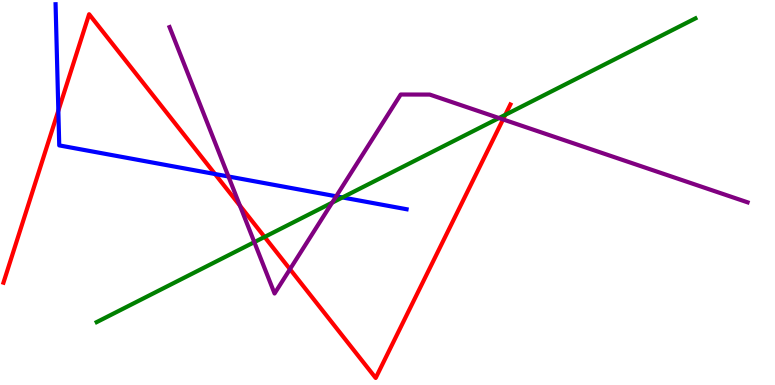[{'lines': ['blue', 'red'], 'intersections': [{'x': 0.753, 'y': 7.13}, {'x': 2.77, 'y': 5.48}]}, {'lines': ['green', 'red'], 'intersections': [{'x': 3.41, 'y': 3.85}, {'x': 6.52, 'y': 7.02}]}, {'lines': ['purple', 'red'], 'intersections': [{'x': 3.1, 'y': 4.66}, {'x': 3.74, 'y': 3.01}, {'x': 6.49, 'y': 6.9}]}, {'lines': ['blue', 'green'], 'intersections': [{'x': 4.42, 'y': 4.87}]}, {'lines': ['blue', 'purple'], 'intersections': [{'x': 2.95, 'y': 5.42}, {'x': 4.34, 'y': 4.9}]}, {'lines': ['green', 'purple'], 'intersections': [{'x': 3.28, 'y': 3.71}, {'x': 4.29, 'y': 4.74}, {'x': 6.44, 'y': 6.93}]}]